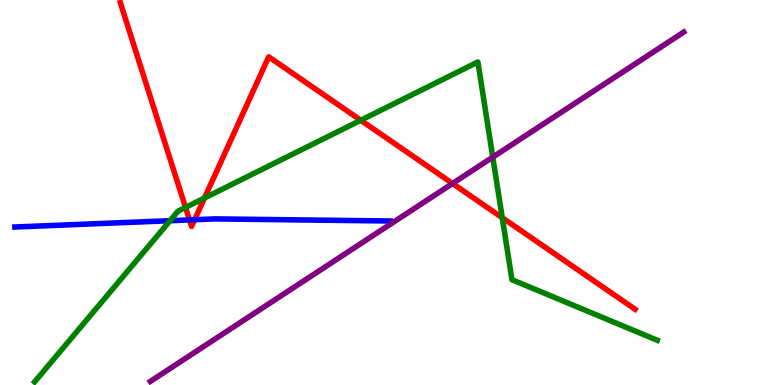[{'lines': ['blue', 'red'], 'intersections': [{'x': 2.45, 'y': 4.29}, {'x': 2.51, 'y': 4.29}]}, {'lines': ['green', 'red'], 'intersections': [{'x': 2.39, 'y': 4.61}, {'x': 2.64, 'y': 4.86}, {'x': 4.66, 'y': 6.88}, {'x': 6.48, 'y': 4.34}]}, {'lines': ['purple', 'red'], 'intersections': [{'x': 5.84, 'y': 5.23}]}, {'lines': ['blue', 'green'], 'intersections': [{'x': 2.19, 'y': 4.27}]}, {'lines': ['blue', 'purple'], 'intersections': []}, {'lines': ['green', 'purple'], 'intersections': [{'x': 6.36, 'y': 5.92}]}]